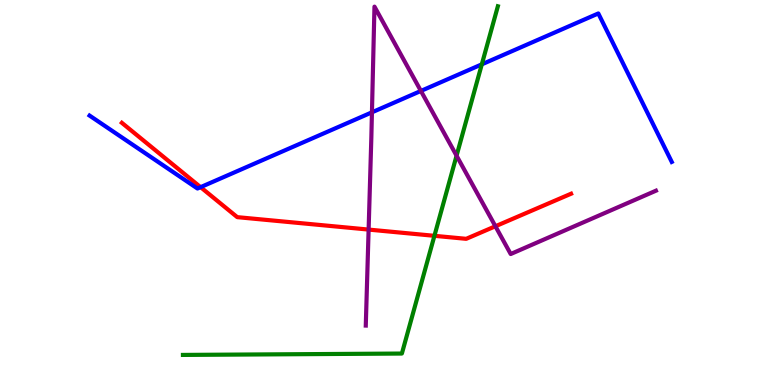[{'lines': ['blue', 'red'], 'intersections': [{'x': 2.59, 'y': 5.14}]}, {'lines': ['green', 'red'], 'intersections': [{'x': 5.61, 'y': 3.87}]}, {'lines': ['purple', 'red'], 'intersections': [{'x': 4.76, 'y': 4.04}, {'x': 6.39, 'y': 4.12}]}, {'lines': ['blue', 'green'], 'intersections': [{'x': 6.22, 'y': 8.33}]}, {'lines': ['blue', 'purple'], 'intersections': [{'x': 4.8, 'y': 7.08}, {'x': 5.43, 'y': 7.64}]}, {'lines': ['green', 'purple'], 'intersections': [{'x': 5.89, 'y': 5.96}]}]